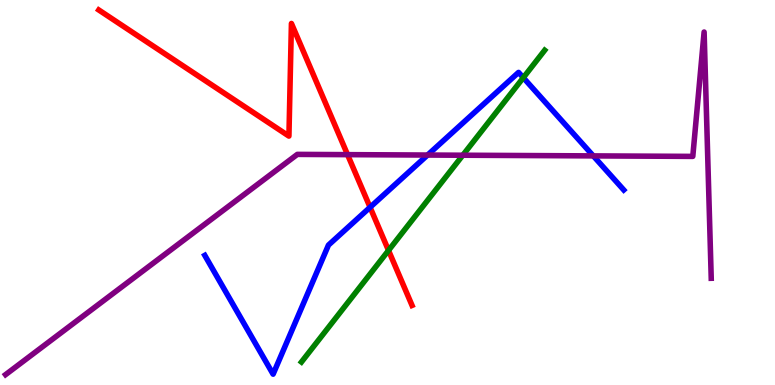[{'lines': ['blue', 'red'], 'intersections': [{'x': 4.78, 'y': 4.62}]}, {'lines': ['green', 'red'], 'intersections': [{'x': 5.01, 'y': 3.5}]}, {'lines': ['purple', 'red'], 'intersections': [{'x': 4.48, 'y': 5.98}]}, {'lines': ['blue', 'green'], 'intersections': [{'x': 6.75, 'y': 7.98}]}, {'lines': ['blue', 'purple'], 'intersections': [{'x': 5.52, 'y': 5.97}, {'x': 7.66, 'y': 5.95}]}, {'lines': ['green', 'purple'], 'intersections': [{'x': 5.97, 'y': 5.97}]}]